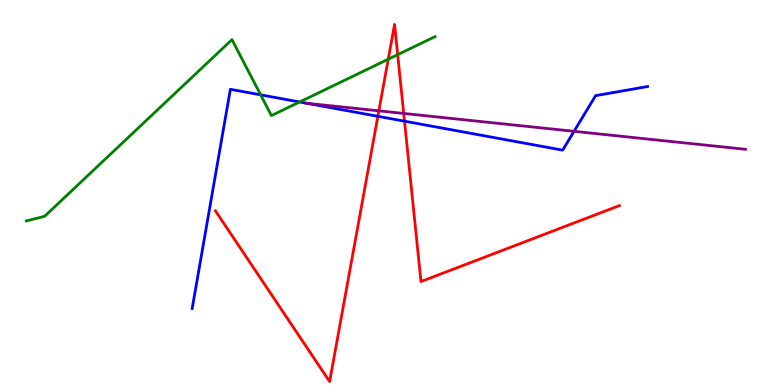[{'lines': ['blue', 'red'], 'intersections': [{'x': 4.88, 'y': 6.98}, {'x': 5.22, 'y': 6.85}]}, {'lines': ['green', 'red'], 'intersections': [{'x': 5.01, 'y': 8.46}, {'x': 5.13, 'y': 8.58}]}, {'lines': ['purple', 'red'], 'intersections': [{'x': 4.89, 'y': 7.12}, {'x': 5.21, 'y': 7.05}]}, {'lines': ['blue', 'green'], 'intersections': [{'x': 3.36, 'y': 7.54}, {'x': 3.87, 'y': 7.35}]}, {'lines': ['blue', 'purple'], 'intersections': [{'x': 3.96, 'y': 7.32}, {'x': 7.41, 'y': 6.59}]}, {'lines': ['green', 'purple'], 'intersections': []}]